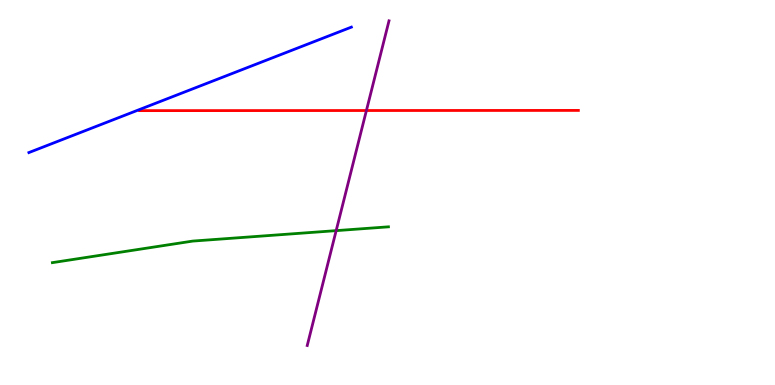[{'lines': ['blue', 'red'], 'intersections': []}, {'lines': ['green', 'red'], 'intersections': []}, {'lines': ['purple', 'red'], 'intersections': [{'x': 4.73, 'y': 7.13}]}, {'lines': ['blue', 'green'], 'intersections': []}, {'lines': ['blue', 'purple'], 'intersections': []}, {'lines': ['green', 'purple'], 'intersections': [{'x': 4.34, 'y': 4.01}]}]